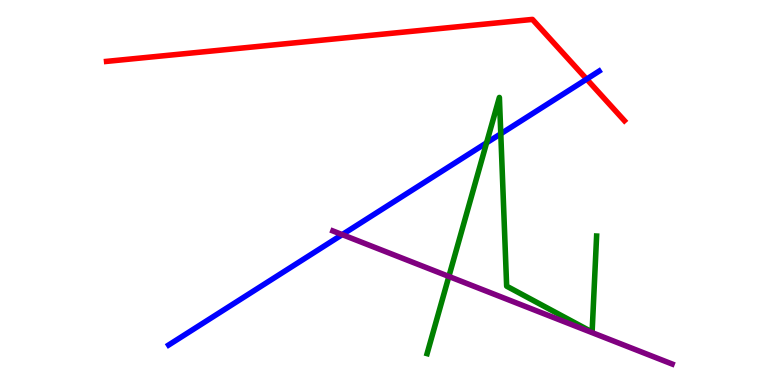[{'lines': ['blue', 'red'], 'intersections': [{'x': 7.57, 'y': 7.95}]}, {'lines': ['green', 'red'], 'intersections': []}, {'lines': ['purple', 'red'], 'intersections': []}, {'lines': ['blue', 'green'], 'intersections': [{'x': 6.28, 'y': 6.29}, {'x': 6.46, 'y': 6.53}]}, {'lines': ['blue', 'purple'], 'intersections': [{'x': 4.42, 'y': 3.91}]}, {'lines': ['green', 'purple'], 'intersections': [{'x': 5.79, 'y': 2.82}]}]